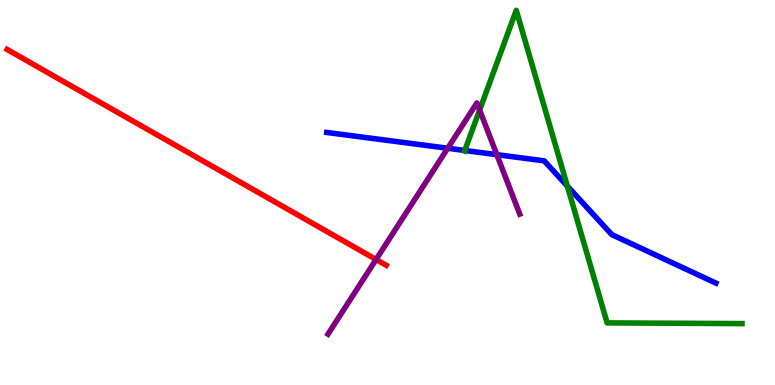[{'lines': ['blue', 'red'], 'intersections': []}, {'lines': ['green', 'red'], 'intersections': []}, {'lines': ['purple', 'red'], 'intersections': [{'x': 4.85, 'y': 3.26}]}, {'lines': ['blue', 'green'], 'intersections': [{'x': 6.0, 'y': 6.09}, {'x': 7.32, 'y': 5.17}]}, {'lines': ['blue', 'purple'], 'intersections': [{'x': 5.78, 'y': 6.15}, {'x': 6.41, 'y': 5.98}]}, {'lines': ['green', 'purple'], 'intersections': [{'x': 6.19, 'y': 7.14}]}]